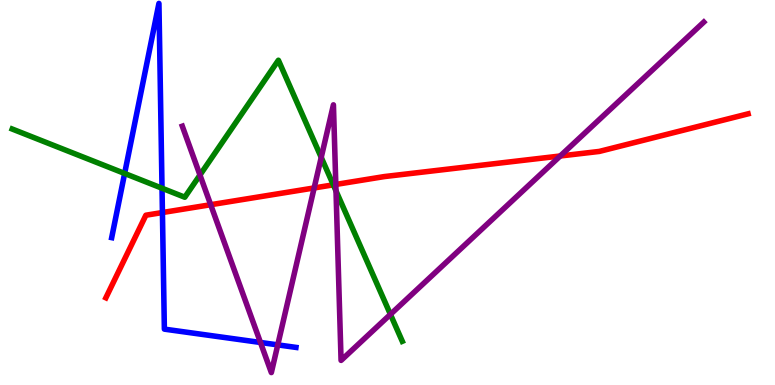[{'lines': ['blue', 'red'], 'intersections': [{'x': 2.1, 'y': 4.48}]}, {'lines': ['green', 'red'], 'intersections': [{'x': 4.3, 'y': 5.2}]}, {'lines': ['purple', 'red'], 'intersections': [{'x': 2.72, 'y': 4.68}, {'x': 4.05, 'y': 5.12}, {'x': 4.33, 'y': 5.21}, {'x': 7.23, 'y': 5.95}]}, {'lines': ['blue', 'green'], 'intersections': [{'x': 1.61, 'y': 5.49}, {'x': 2.09, 'y': 5.11}]}, {'lines': ['blue', 'purple'], 'intersections': [{'x': 3.36, 'y': 1.1}, {'x': 3.58, 'y': 1.04}]}, {'lines': ['green', 'purple'], 'intersections': [{'x': 2.58, 'y': 5.45}, {'x': 4.14, 'y': 5.91}, {'x': 4.34, 'y': 5.04}, {'x': 5.04, 'y': 1.83}]}]